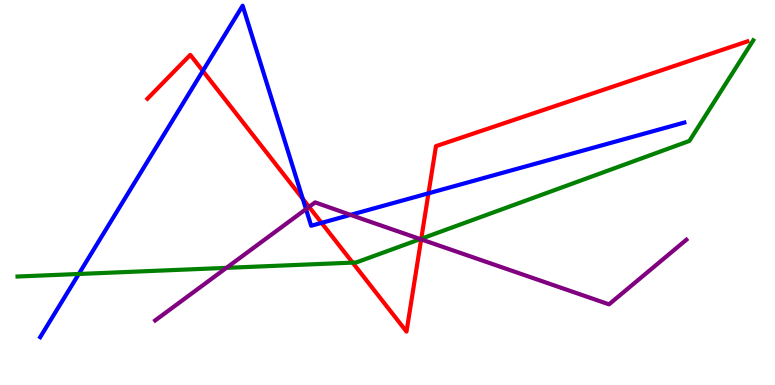[{'lines': ['blue', 'red'], 'intersections': [{'x': 2.62, 'y': 8.16}, {'x': 3.91, 'y': 4.83}, {'x': 4.15, 'y': 4.21}, {'x': 5.53, 'y': 4.98}]}, {'lines': ['green', 'red'], 'intersections': [{'x': 4.55, 'y': 3.18}, {'x': 5.44, 'y': 3.8}]}, {'lines': ['purple', 'red'], 'intersections': [{'x': 3.99, 'y': 4.63}, {'x': 5.43, 'y': 3.78}]}, {'lines': ['blue', 'green'], 'intersections': [{'x': 1.02, 'y': 2.88}]}, {'lines': ['blue', 'purple'], 'intersections': [{'x': 3.95, 'y': 4.57}, {'x': 4.52, 'y': 4.42}]}, {'lines': ['green', 'purple'], 'intersections': [{'x': 2.92, 'y': 3.04}, {'x': 5.42, 'y': 3.79}]}]